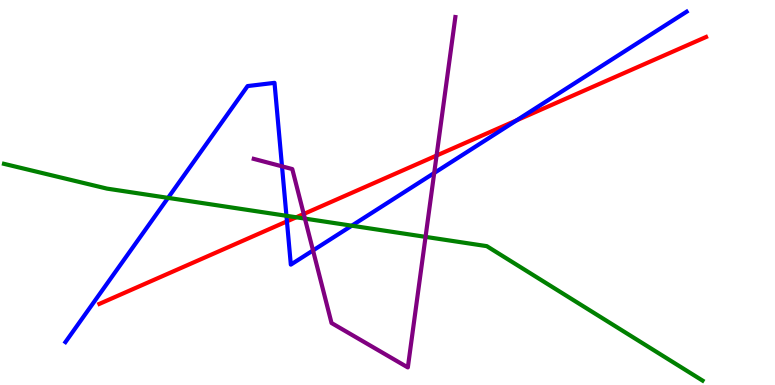[{'lines': ['blue', 'red'], 'intersections': [{'x': 3.7, 'y': 4.25}, {'x': 6.67, 'y': 6.87}]}, {'lines': ['green', 'red'], 'intersections': [{'x': 3.82, 'y': 4.36}]}, {'lines': ['purple', 'red'], 'intersections': [{'x': 3.92, 'y': 4.44}, {'x': 5.63, 'y': 5.96}]}, {'lines': ['blue', 'green'], 'intersections': [{'x': 2.17, 'y': 4.86}, {'x': 3.7, 'y': 4.39}, {'x': 4.54, 'y': 4.14}]}, {'lines': ['blue', 'purple'], 'intersections': [{'x': 3.64, 'y': 5.68}, {'x': 4.04, 'y': 3.5}, {'x': 5.6, 'y': 5.51}]}, {'lines': ['green', 'purple'], 'intersections': [{'x': 3.93, 'y': 4.32}, {'x': 5.49, 'y': 3.85}]}]